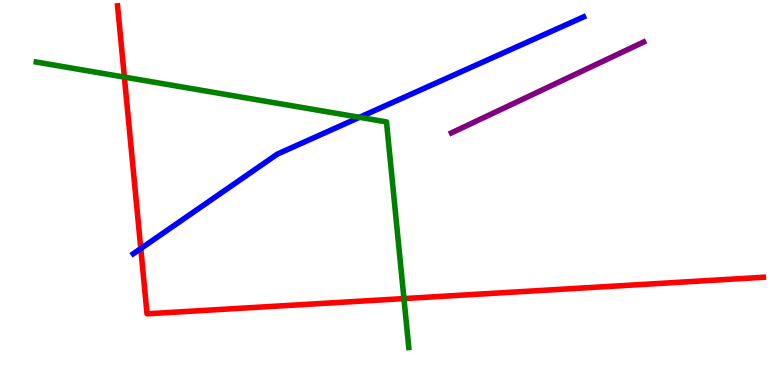[{'lines': ['blue', 'red'], 'intersections': [{'x': 1.82, 'y': 3.54}]}, {'lines': ['green', 'red'], 'intersections': [{'x': 1.6, 'y': 8.0}, {'x': 5.21, 'y': 2.24}]}, {'lines': ['purple', 'red'], 'intersections': []}, {'lines': ['blue', 'green'], 'intersections': [{'x': 4.64, 'y': 6.95}]}, {'lines': ['blue', 'purple'], 'intersections': []}, {'lines': ['green', 'purple'], 'intersections': []}]